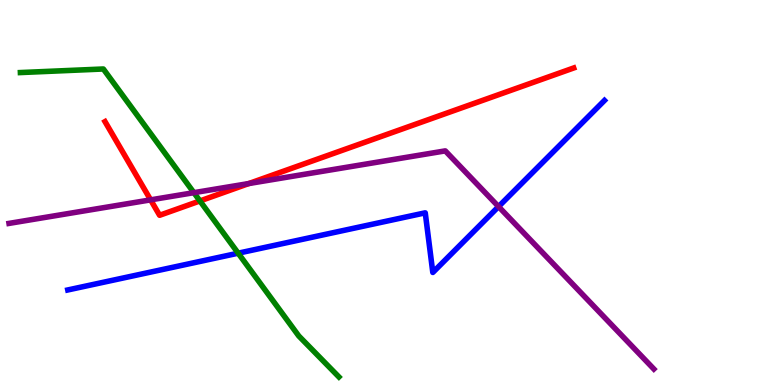[{'lines': ['blue', 'red'], 'intersections': []}, {'lines': ['green', 'red'], 'intersections': [{'x': 2.58, 'y': 4.78}]}, {'lines': ['purple', 'red'], 'intersections': [{'x': 1.94, 'y': 4.81}, {'x': 3.21, 'y': 5.23}]}, {'lines': ['blue', 'green'], 'intersections': [{'x': 3.07, 'y': 3.42}]}, {'lines': ['blue', 'purple'], 'intersections': [{'x': 6.43, 'y': 4.63}]}, {'lines': ['green', 'purple'], 'intersections': [{'x': 2.5, 'y': 5.0}]}]